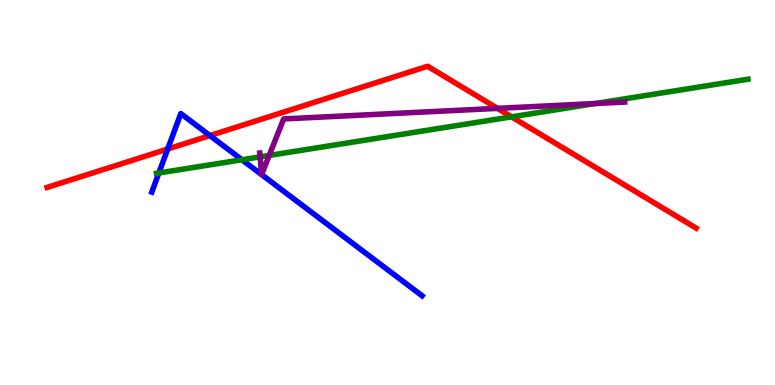[{'lines': ['blue', 'red'], 'intersections': [{'x': 2.16, 'y': 6.13}, {'x': 2.71, 'y': 6.48}]}, {'lines': ['green', 'red'], 'intersections': [{'x': 6.6, 'y': 6.96}]}, {'lines': ['purple', 'red'], 'intersections': [{'x': 6.42, 'y': 7.19}]}, {'lines': ['blue', 'green'], 'intersections': [{'x': 2.05, 'y': 5.51}, {'x': 3.12, 'y': 5.85}]}, {'lines': ['blue', 'purple'], 'intersections': []}, {'lines': ['green', 'purple'], 'intersections': [{'x': 3.36, 'y': 5.93}, {'x': 3.47, 'y': 5.96}, {'x': 7.68, 'y': 7.31}]}]